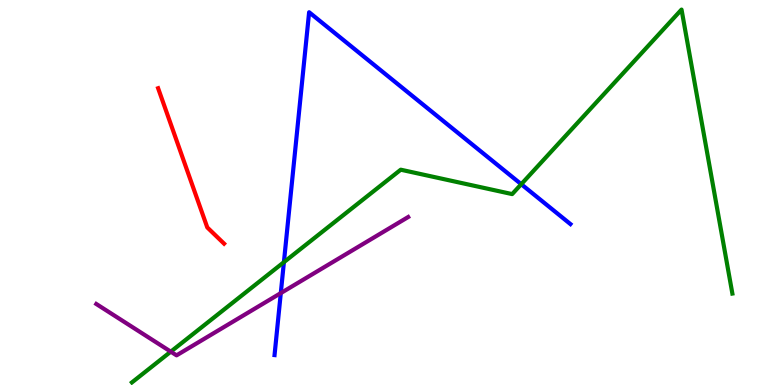[{'lines': ['blue', 'red'], 'intersections': []}, {'lines': ['green', 'red'], 'intersections': []}, {'lines': ['purple', 'red'], 'intersections': []}, {'lines': ['blue', 'green'], 'intersections': [{'x': 3.66, 'y': 3.19}, {'x': 6.73, 'y': 5.22}]}, {'lines': ['blue', 'purple'], 'intersections': [{'x': 3.62, 'y': 2.39}]}, {'lines': ['green', 'purple'], 'intersections': [{'x': 2.2, 'y': 0.866}]}]